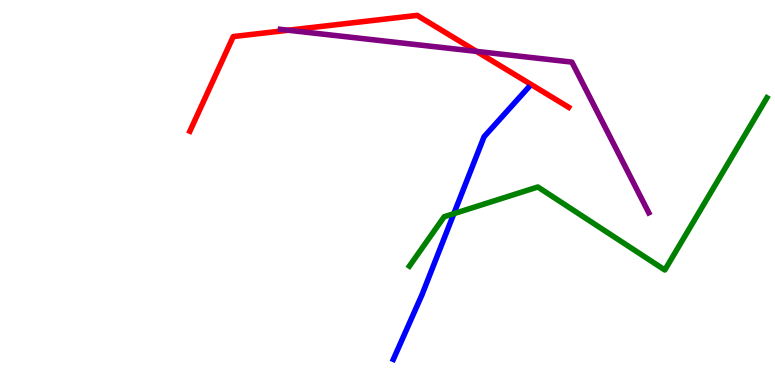[{'lines': ['blue', 'red'], 'intersections': []}, {'lines': ['green', 'red'], 'intersections': []}, {'lines': ['purple', 'red'], 'intersections': [{'x': 3.72, 'y': 9.21}, {'x': 6.15, 'y': 8.67}]}, {'lines': ['blue', 'green'], 'intersections': [{'x': 5.86, 'y': 4.45}]}, {'lines': ['blue', 'purple'], 'intersections': []}, {'lines': ['green', 'purple'], 'intersections': []}]